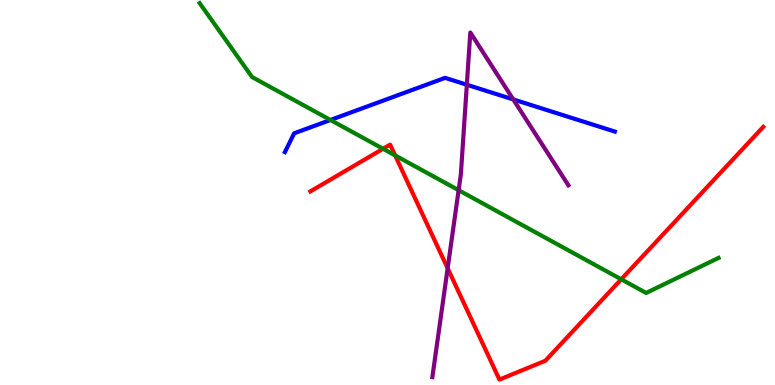[{'lines': ['blue', 'red'], 'intersections': []}, {'lines': ['green', 'red'], 'intersections': [{'x': 4.94, 'y': 6.14}, {'x': 5.1, 'y': 5.96}, {'x': 8.02, 'y': 2.75}]}, {'lines': ['purple', 'red'], 'intersections': [{'x': 5.78, 'y': 3.03}]}, {'lines': ['blue', 'green'], 'intersections': [{'x': 4.26, 'y': 6.88}]}, {'lines': ['blue', 'purple'], 'intersections': [{'x': 6.02, 'y': 7.8}, {'x': 6.62, 'y': 7.42}]}, {'lines': ['green', 'purple'], 'intersections': [{'x': 5.92, 'y': 5.06}]}]